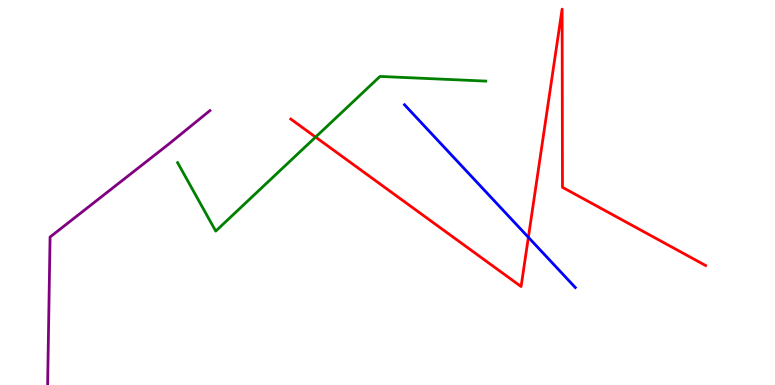[{'lines': ['blue', 'red'], 'intersections': [{'x': 6.82, 'y': 3.84}]}, {'lines': ['green', 'red'], 'intersections': [{'x': 4.07, 'y': 6.44}]}, {'lines': ['purple', 'red'], 'intersections': []}, {'lines': ['blue', 'green'], 'intersections': []}, {'lines': ['blue', 'purple'], 'intersections': []}, {'lines': ['green', 'purple'], 'intersections': []}]